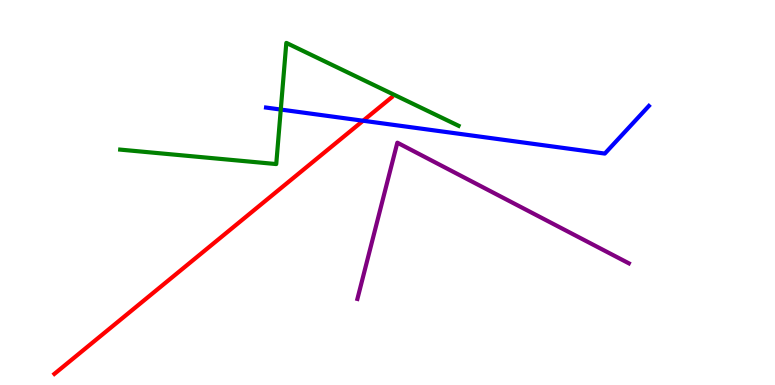[{'lines': ['blue', 'red'], 'intersections': [{'x': 4.69, 'y': 6.86}]}, {'lines': ['green', 'red'], 'intersections': []}, {'lines': ['purple', 'red'], 'intersections': []}, {'lines': ['blue', 'green'], 'intersections': [{'x': 3.62, 'y': 7.15}]}, {'lines': ['blue', 'purple'], 'intersections': []}, {'lines': ['green', 'purple'], 'intersections': []}]